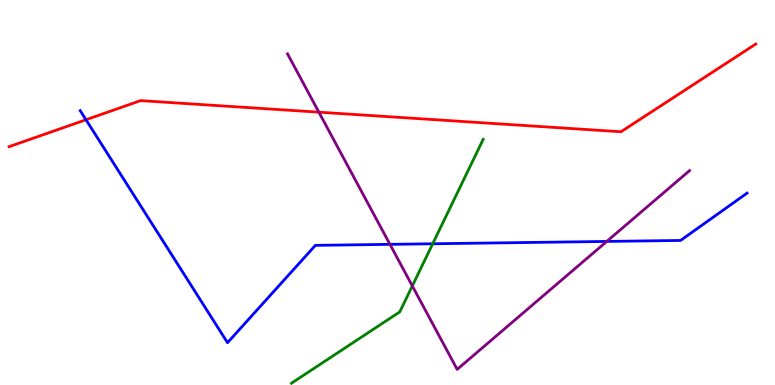[{'lines': ['blue', 'red'], 'intersections': [{'x': 1.11, 'y': 6.89}]}, {'lines': ['green', 'red'], 'intersections': []}, {'lines': ['purple', 'red'], 'intersections': [{'x': 4.11, 'y': 7.09}]}, {'lines': ['blue', 'green'], 'intersections': [{'x': 5.58, 'y': 3.67}]}, {'lines': ['blue', 'purple'], 'intersections': [{'x': 5.03, 'y': 3.65}, {'x': 7.83, 'y': 3.73}]}, {'lines': ['green', 'purple'], 'intersections': [{'x': 5.32, 'y': 2.57}]}]